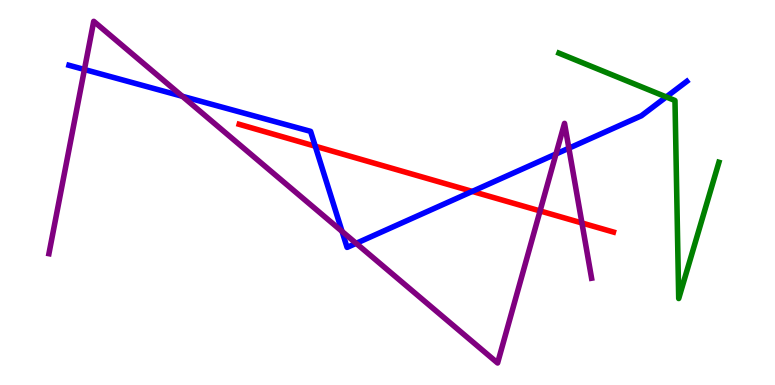[{'lines': ['blue', 'red'], 'intersections': [{'x': 4.07, 'y': 6.2}, {'x': 6.09, 'y': 5.03}]}, {'lines': ['green', 'red'], 'intersections': []}, {'lines': ['purple', 'red'], 'intersections': [{'x': 6.97, 'y': 4.52}, {'x': 7.51, 'y': 4.21}]}, {'lines': ['blue', 'green'], 'intersections': [{'x': 8.6, 'y': 7.48}]}, {'lines': ['blue', 'purple'], 'intersections': [{'x': 1.09, 'y': 8.19}, {'x': 2.35, 'y': 7.5}, {'x': 4.41, 'y': 3.99}, {'x': 4.6, 'y': 3.68}, {'x': 7.17, 'y': 6.0}, {'x': 7.34, 'y': 6.15}]}, {'lines': ['green', 'purple'], 'intersections': []}]